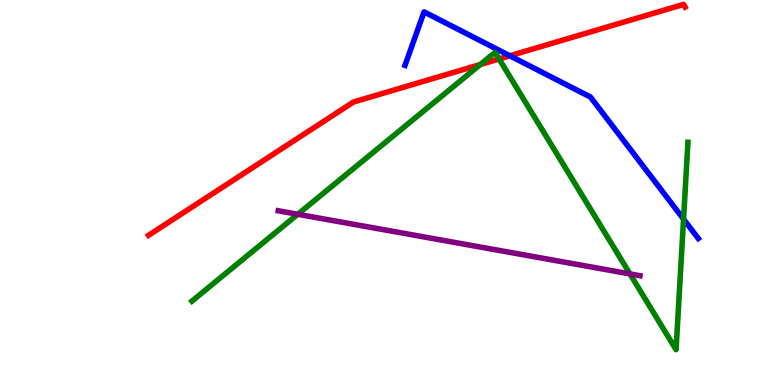[{'lines': ['blue', 'red'], 'intersections': [{'x': 6.58, 'y': 8.55}]}, {'lines': ['green', 'red'], 'intersections': [{'x': 6.2, 'y': 8.32}, {'x': 6.44, 'y': 8.47}]}, {'lines': ['purple', 'red'], 'intersections': []}, {'lines': ['blue', 'green'], 'intersections': [{'x': 8.82, 'y': 4.31}]}, {'lines': ['blue', 'purple'], 'intersections': []}, {'lines': ['green', 'purple'], 'intersections': [{'x': 3.84, 'y': 4.43}, {'x': 8.13, 'y': 2.89}]}]